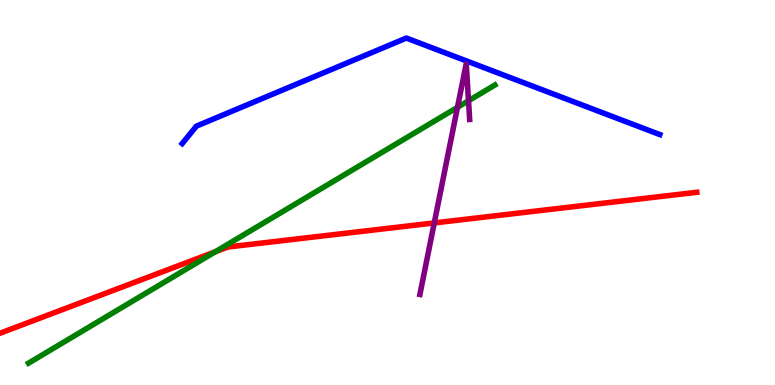[{'lines': ['blue', 'red'], 'intersections': []}, {'lines': ['green', 'red'], 'intersections': [{'x': 2.78, 'y': 3.46}]}, {'lines': ['purple', 'red'], 'intersections': [{'x': 5.6, 'y': 4.21}]}, {'lines': ['blue', 'green'], 'intersections': []}, {'lines': ['blue', 'purple'], 'intersections': []}, {'lines': ['green', 'purple'], 'intersections': [{'x': 5.9, 'y': 7.21}, {'x': 6.05, 'y': 7.38}]}]